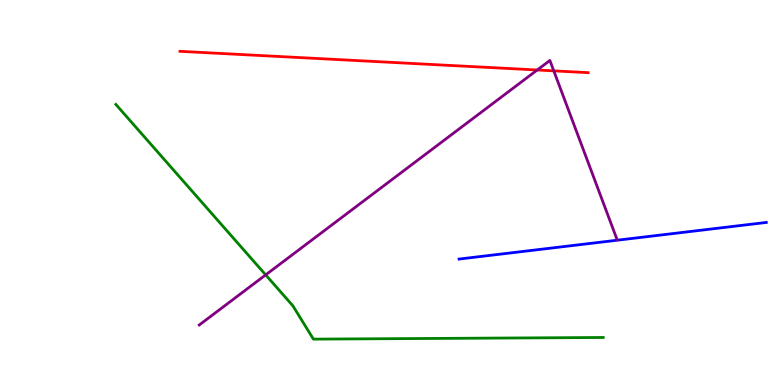[{'lines': ['blue', 'red'], 'intersections': []}, {'lines': ['green', 'red'], 'intersections': []}, {'lines': ['purple', 'red'], 'intersections': [{'x': 6.93, 'y': 8.18}, {'x': 7.15, 'y': 8.16}]}, {'lines': ['blue', 'green'], 'intersections': []}, {'lines': ['blue', 'purple'], 'intersections': []}, {'lines': ['green', 'purple'], 'intersections': [{'x': 3.43, 'y': 2.86}]}]